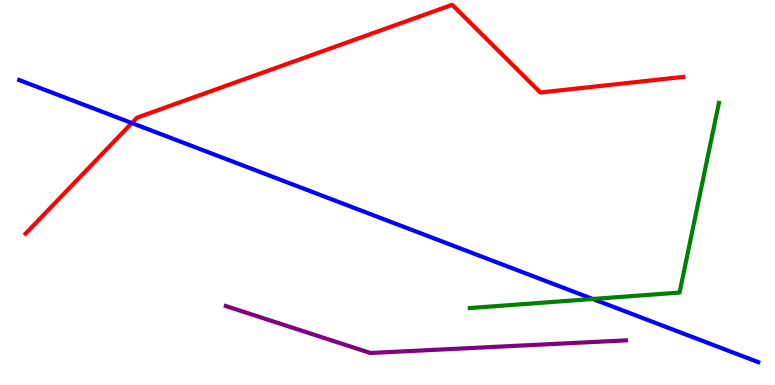[{'lines': ['blue', 'red'], 'intersections': [{'x': 1.7, 'y': 6.8}]}, {'lines': ['green', 'red'], 'intersections': []}, {'lines': ['purple', 'red'], 'intersections': []}, {'lines': ['blue', 'green'], 'intersections': [{'x': 7.65, 'y': 2.23}]}, {'lines': ['blue', 'purple'], 'intersections': []}, {'lines': ['green', 'purple'], 'intersections': []}]